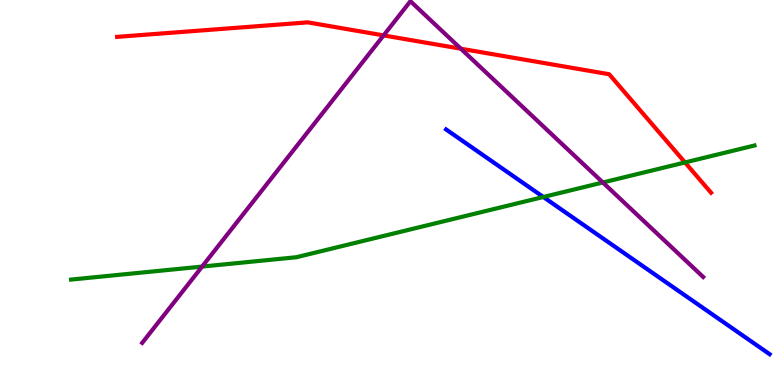[{'lines': ['blue', 'red'], 'intersections': []}, {'lines': ['green', 'red'], 'intersections': [{'x': 8.84, 'y': 5.78}]}, {'lines': ['purple', 'red'], 'intersections': [{'x': 4.95, 'y': 9.08}, {'x': 5.95, 'y': 8.73}]}, {'lines': ['blue', 'green'], 'intersections': [{'x': 7.01, 'y': 4.88}]}, {'lines': ['blue', 'purple'], 'intersections': []}, {'lines': ['green', 'purple'], 'intersections': [{'x': 2.61, 'y': 3.08}, {'x': 7.78, 'y': 5.26}]}]